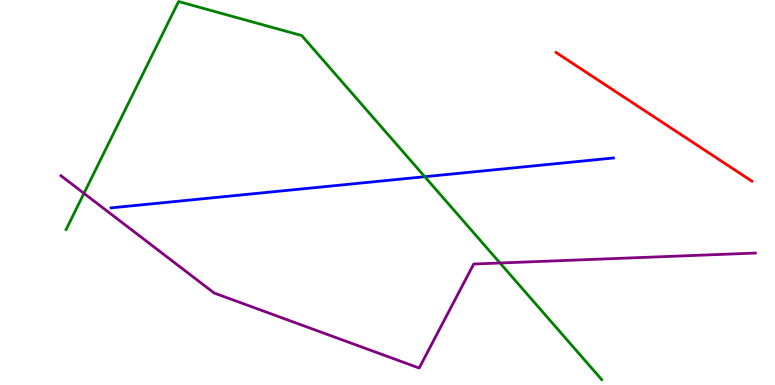[{'lines': ['blue', 'red'], 'intersections': []}, {'lines': ['green', 'red'], 'intersections': []}, {'lines': ['purple', 'red'], 'intersections': []}, {'lines': ['blue', 'green'], 'intersections': [{'x': 5.48, 'y': 5.41}]}, {'lines': ['blue', 'purple'], 'intersections': []}, {'lines': ['green', 'purple'], 'intersections': [{'x': 1.08, 'y': 4.98}, {'x': 6.45, 'y': 3.17}]}]